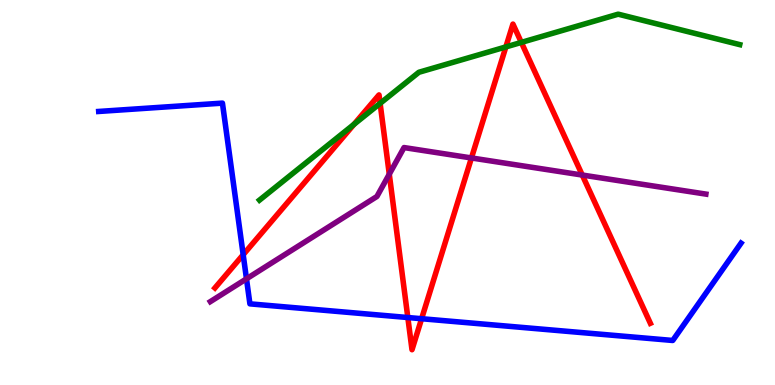[{'lines': ['blue', 'red'], 'intersections': [{'x': 3.14, 'y': 3.38}, {'x': 5.26, 'y': 1.75}, {'x': 5.44, 'y': 1.72}]}, {'lines': ['green', 'red'], 'intersections': [{'x': 4.57, 'y': 6.77}, {'x': 4.9, 'y': 7.32}, {'x': 6.53, 'y': 8.78}, {'x': 6.73, 'y': 8.9}]}, {'lines': ['purple', 'red'], 'intersections': [{'x': 5.02, 'y': 5.48}, {'x': 6.08, 'y': 5.9}, {'x': 7.51, 'y': 5.45}]}, {'lines': ['blue', 'green'], 'intersections': []}, {'lines': ['blue', 'purple'], 'intersections': [{'x': 3.18, 'y': 2.76}]}, {'lines': ['green', 'purple'], 'intersections': []}]